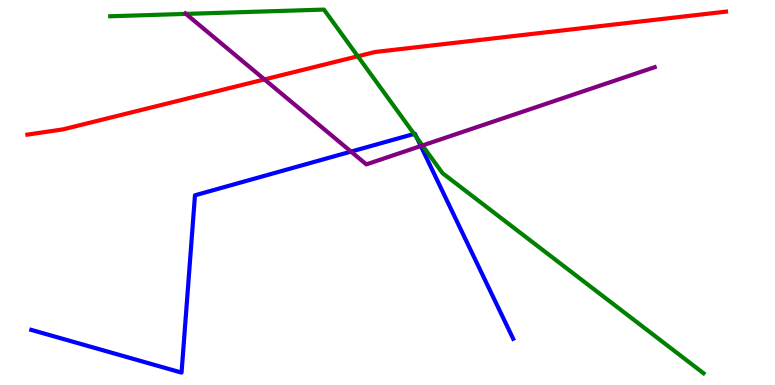[{'lines': ['blue', 'red'], 'intersections': []}, {'lines': ['green', 'red'], 'intersections': [{'x': 4.62, 'y': 8.54}]}, {'lines': ['purple', 'red'], 'intersections': [{'x': 3.41, 'y': 7.94}]}, {'lines': ['blue', 'green'], 'intersections': [{'x': 5.34, 'y': 6.52}, {'x': 5.38, 'y': 6.42}]}, {'lines': ['blue', 'purple'], 'intersections': [{'x': 4.53, 'y': 6.06}, {'x': 5.43, 'y': 6.21}]}, {'lines': ['green', 'purple'], 'intersections': [{'x': 2.4, 'y': 9.64}, {'x': 5.45, 'y': 6.22}]}]